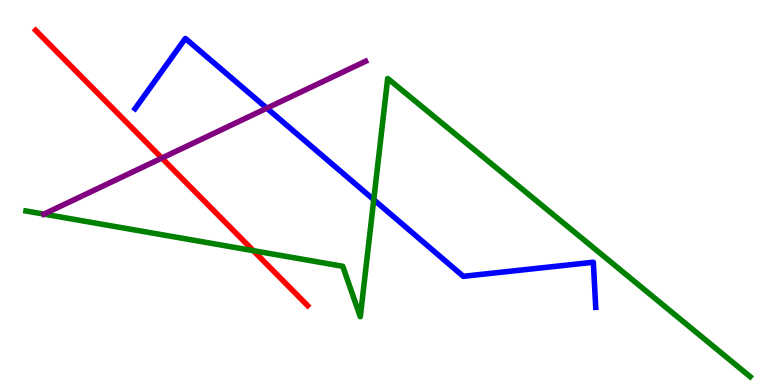[{'lines': ['blue', 'red'], 'intersections': []}, {'lines': ['green', 'red'], 'intersections': [{'x': 3.27, 'y': 3.49}]}, {'lines': ['purple', 'red'], 'intersections': [{'x': 2.09, 'y': 5.89}]}, {'lines': ['blue', 'green'], 'intersections': [{'x': 4.82, 'y': 4.81}]}, {'lines': ['blue', 'purple'], 'intersections': [{'x': 3.44, 'y': 7.19}]}, {'lines': ['green', 'purple'], 'intersections': [{'x': 0.566, 'y': 4.44}]}]